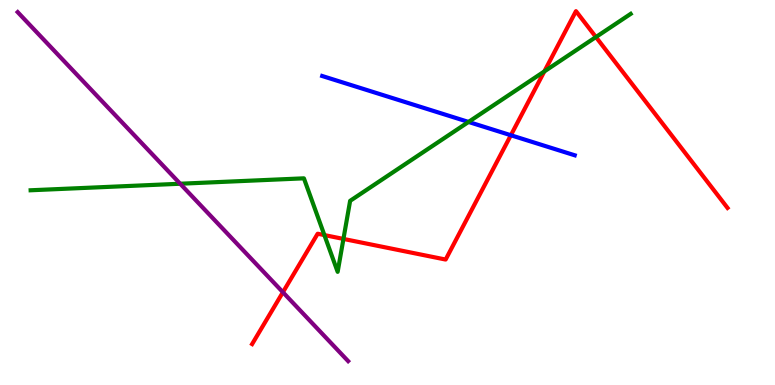[{'lines': ['blue', 'red'], 'intersections': [{'x': 6.59, 'y': 6.49}]}, {'lines': ['green', 'red'], 'intersections': [{'x': 4.19, 'y': 3.89}, {'x': 4.43, 'y': 3.79}, {'x': 7.02, 'y': 8.14}, {'x': 7.69, 'y': 9.04}]}, {'lines': ['purple', 'red'], 'intersections': [{'x': 3.65, 'y': 2.41}]}, {'lines': ['blue', 'green'], 'intersections': [{'x': 6.05, 'y': 6.83}]}, {'lines': ['blue', 'purple'], 'intersections': []}, {'lines': ['green', 'purple'], 'intersections': [{'x': 2.32, 'y': 5.23}]}]